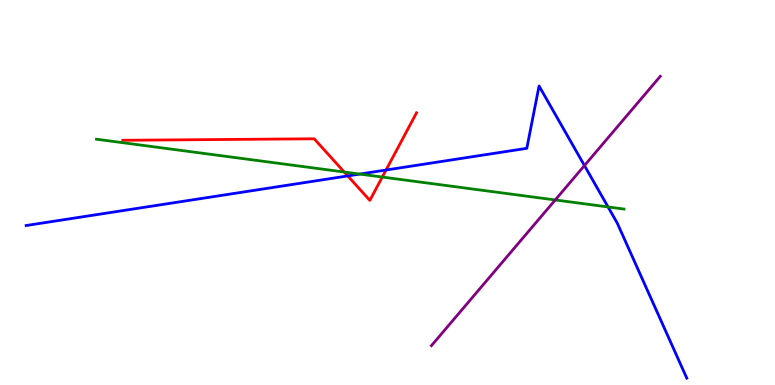[{'lines': ['blue', 'red'], 'intersections': [{'x': 4.49, 'y': 5.43}, {'x': 4.98, 'y': 5.58}]}, {'lines': ['green', 'red'], 'intersections': [{'x': 4.44, 'y': 5.53}, {'x': 4.93, 'y': 5.4}]}, {'lines': ['purple', 'red'], 'intersections': []}, {'lines': ['blue', 'green'], 'intersections': [{'x': 4.64, 'y': 5.48}, {'x': 7.85, 'y': 4.62}]}, {'lines': ['blue', 'purple'], 'intersections': [{'x': 7.54, 'y': 5.7}]}, {'lines': ['green', 'purple'], 'intersections': [{'x': 7.16, 'y': 4.81}]}]